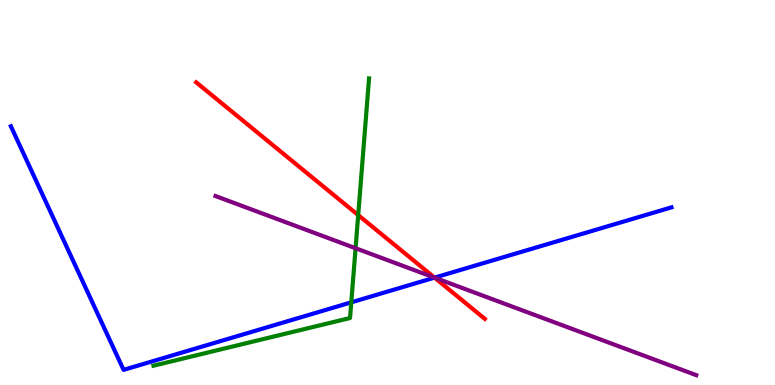[{'lines': ['blue', 'red'], 'intersections': [{'x': 5.61, 'y': 2.79}]}, {'lines': ['green', 'red'], 'intersections': [{'x': 4.62, 'y': 4.41}]}, {'lines': ['purple', 'red'], 'intersections': [{'x': 5.61, 'y': 2.79}]}, {'lines': ['blue', 'green'], 'intersections': [{'x': 4.53, 'y': 2.15}]}, {'lines': ['blue', 'purple'], 'intersections': [{'x': 5.61, 'y': 2.79}]}, {'lines': ['green', 'purple'], 'intersections': [{'x': 4.59, 'y': 3.55}]}]